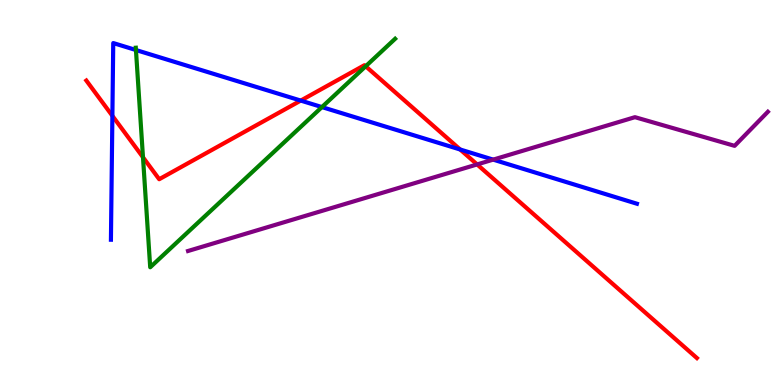[{'lines': ['blue', 'red'], 'intersections': [{'x': 1.45, 'y': 6.99}, {'x': 3.88, 'y': 7.39}, {'x': 5.94, 'y': 6.12}]}, {'lines': ['green', 'red'], 'intersections': [{'x': 1.84, 'y': 5.92}, {'x': 4.72, 'y': 8.28}]}, {'lines': ['purple', 'red'], 'intersections': [{'x': 6.16, 'y': 5.73}]}, {'lines': ['blue', 'green'], 'intersections': [{'x': 1.75, 'y': 8.7}, {'x': 4.15, 'y': 7.22}]}, {'lines': ['blue', 'purple'], 'intersections': [{'x': 6.36, 'y': 5.85}]}, {'lines': ['green', 'purple'], 'intersections': []}]